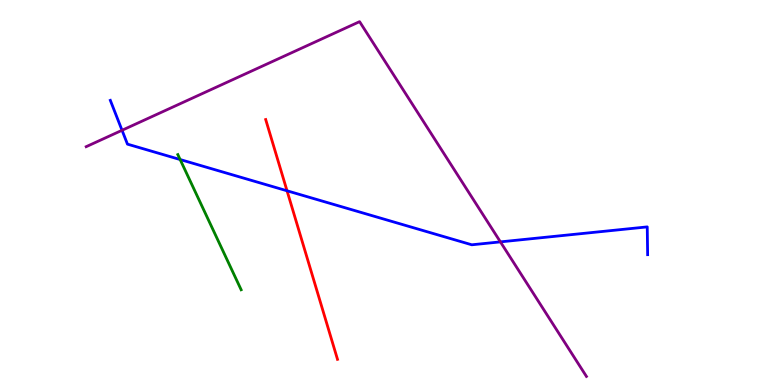[{'lines': ['blue', 'red'], 'intersections': [{'x': 3.7, 'y': 5.04}]}, {'lines': ['green', 'red'], 'intersections': []}, {'lines': ['purple', 'red'], 'intersections': []}, {'lines': ['blue', 'green'], 'intersections': [{'x': 2.32, 'y': 5.86}]}, {'lines': ['blue', 'purple'], 'intersections': [{'x': 1.57, 'y': 6.62}, {'x': 6.46, 'y': 3.72}]}, {'lines': ['green', 'purple'], 'intersections': []}]